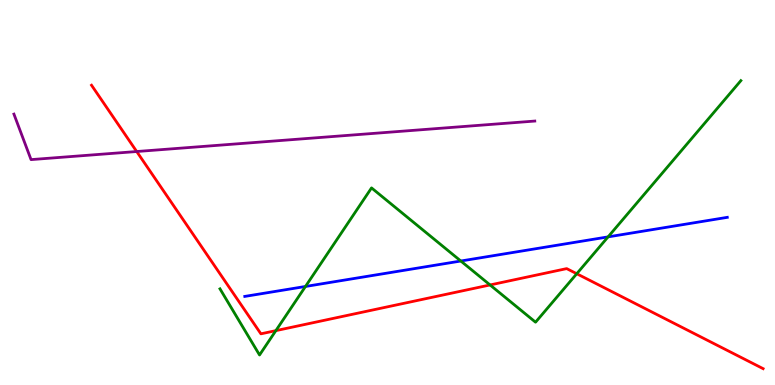[{'lines': ['blue', 'red'], 'intersections': []}, {'lines': ['green', 'red'], 'intersections': [{'x': 3.56, 'y': 1.41}, {'x': 6.32, 'y': 2.6}, {'x': 7.44, 'y': 2.89}]}, {'lines': ['purple', 'red'], 'intersections': [{'x': 1.76, 'y': 6.06}]}, {'lines': ['blue', 'green'], 'intersections': [{'x': 3.94, 'y': 2.56}, {'x': 5.95, 'y': 3.22}, {'x': 7.85, 'y': 3.85}]}, {'lines': ['blue', 'purple'], 'intersections': []}, {'lines': ['green', 'purple'], 'intersections': []}]